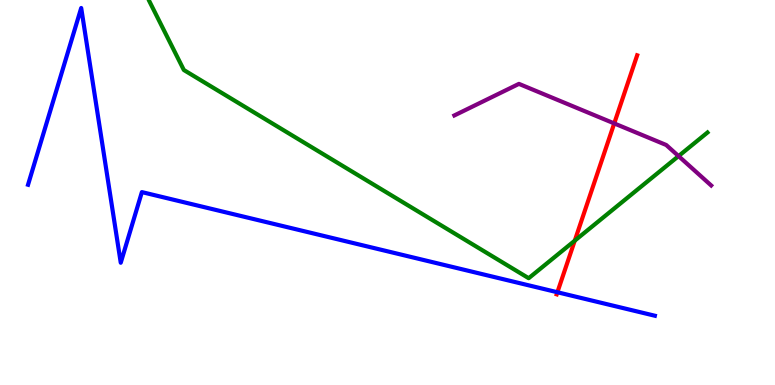[{'lines': ['blue', 'red'], 'intersections': [{'x': 7.19, 'y': 2.41}]}, {'lines': ['green', 'red'], 'intersections': [{'x': 7.42, 'y': 3.75}]}, {'lines': ['purple', 'red'], 'intersections': [{'x': 7.93, 'y': 6.79}]}, {'lines': ['blue', 'green'], 'intersections': []}, {'lines': ['blue', 'purple'], 'intersections': []}, {'lines': ['green', 'purple'], 'intersections': [{'x': 8.76, 'y': 5.95}]}]